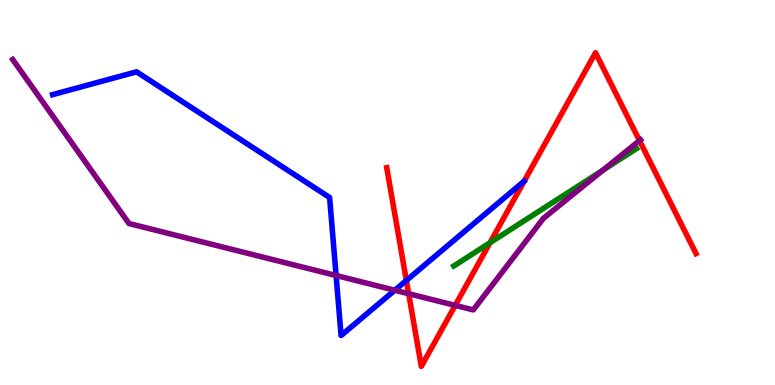[{'lines': ['blue', 'red'], 'intersections': [{'x': 5.24, 'y': 2.72}]}, {'lines': ['green', 'red'], 'intersections': [{'x': 6.32, 'y': 3.7}]}, {'lines': ['purple', 'red'], 'intersections': [{'x': 5.27, 'y': 2.37}, {'x': 5.87, 'y': 2.07}, {'x': 8.25, 'y': 6.35}]}, {'lines': ['blue', 'green'], 'intersections': []}, {'lines': ['blue', 'purple'], 'intersections': [{'x': 4.34, 'y': 2.84}, {'x': 5.09, 'y': 2.46}]}, {'lines': ['green', 'purple'], 'intersections': [{'x': 7.78, 'y': 5.58}]}]